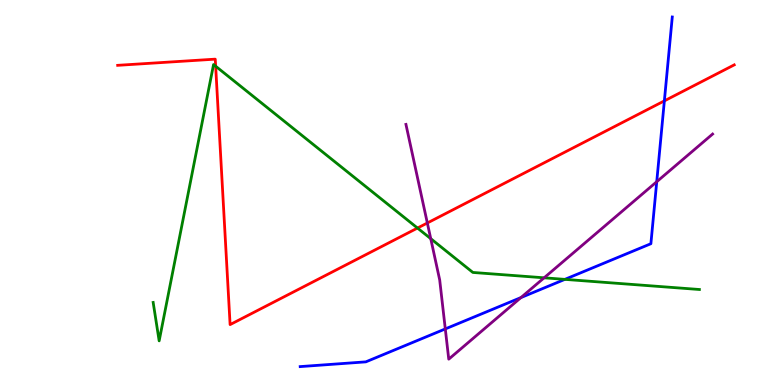[{'lines': ['blue', 'red'], 'intersections': [{'x': 8.57, 'y': 7.38}]}, {'lines': ['green', 'red'], 'intersections': [{'x': 2.78, 'y': 8.28}, {'x': 5.39, 'y': 4.08}]}, {'lines': ['purple', 'red'], 'intersections': [{'x': 5.51, 'y': 4.21}]}, {'lines': ['blue', 'green'], 'intersections': [{'x': 7.29, 'y': 2.74}]}, {'lines': ['blue', 'purple'], 'intersections': [{'x': 5.75, 'y': 1.46}, {'x': 6.72, 'y': 2.27}, {'x': 8.47, 'y': 5.28}]}, {'lines': ['green', 'purple'], 'intersections': [{'x': 5.56, 'y': 3.8}, {'x': 7.02, 'y': 2.78}]}]